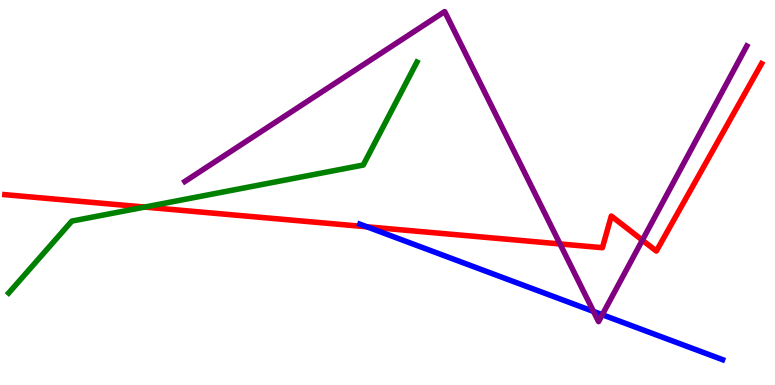[{'lines': ['blue', 'red'], 'intersections': [{'x': 4.73, 'y': 4.11}]}, {'lines': ['green', 'red'], 'intersections': [{'x': 1.87, 'y': 4.62}]}, {'lines': ['purple', 'red'], 'intersections': [{'x': 7.23, 'y': 3.66}, {'x': 8.29, 'y': 3.76}]}, {'lines': ['blue', 'green'], 'intersections': []}, {'lines': ['blue', 'purple'], 'intersections': [{'x': 7.66, 'y': 1.91}, {'x': 7.77, 'y': 1.83}]}, {'lines': ['green', 'purple'], 'intersections': []}]